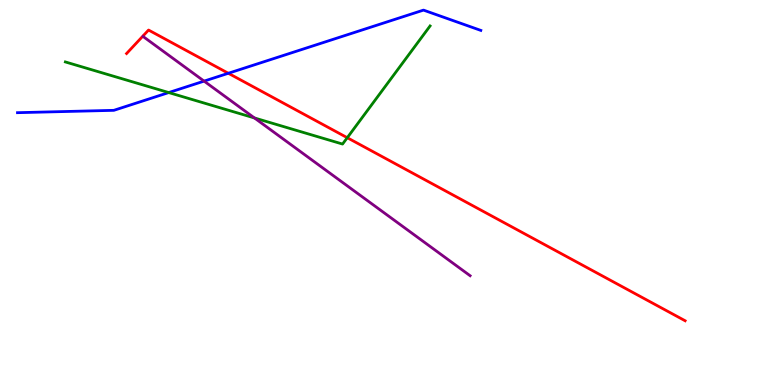[{'lines': ['blue', 'red'], 'intersections': [{'x': 2.95, 'y': 8.1}]}, {'lines': ['green', 'red'], 'intersections': [{'x': 4.48, 'y': 6.42}]}, {'lines': ['purple', 'red'], 'intersections': []}, {'lines': ['blue', 'green'], 'intersections': [{'x': 2.18, 'y': 7.6}]}, {'lines': ['blue', 'purple'], 'intersections': [{'x': 2.63, 'y': 7.89}]}, {'lines': ['green', 'purple'], 'intersections': [{'x': 3.28, 'y': 6.94}]}]